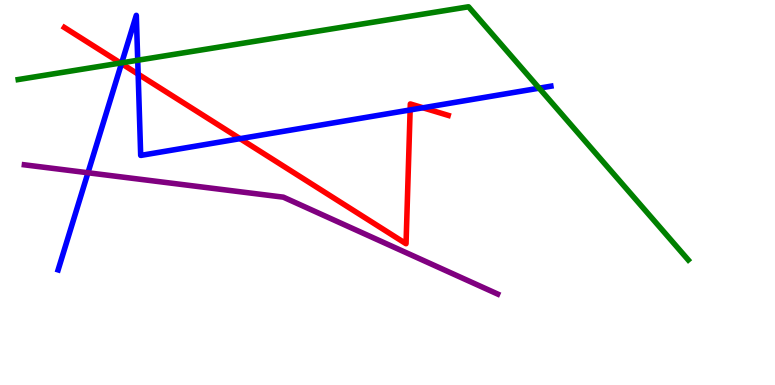[{'lines': ['blue', 'red'], 'intersections': [{'x': 1.57, 'y': 8.35}, {'x': 1.78, 'y': 8.07}, {'x': 3.1, 'y': 6.4}, {'x': 5.29, 'y': 7.14}, {'x': 5.46, 'y': 7.2}]}, {'lines': ['green', 'red'], 'intersections': [{'x': 1.56, 'y': 8.36}]}, {'lines': ['purple', 'red'], 'intersections': []}, {'lines': ['blue', 'green'], 'intersections': [{'x': 1.57, 'y': 8.37}, {'x': 1.78, 'y': 8.44}, {'x': 6.96, 'y': 7.71}]}, {'lines': ['blue', 'purple'], 'intersections': [{'x': 1.14, 'y': 5.51}]}, {'lines': ['green', 'purple'], 'intersections': []}]